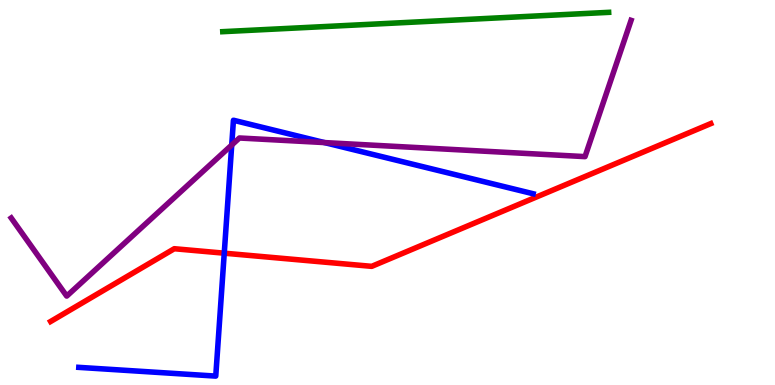[{'lines': ['blue', 'red'], 'intersections': [{'x': 2.89, 'y': 3.42}]}, {'lines': ['green', 'red'], 'intersections': []}, {'lines': ['purple', 'red'], 'intersections': []}, {'lines': ['blue', 'green'], 'intersections': []}, {'lines': ['blue', 'purple'], 'intersections': [{'x': 2.99, 'y': 6.23}, {'x': 4.19, 'y': 6.3}]}, {'lines': ['green', 'purple'], 'intersections': []}]